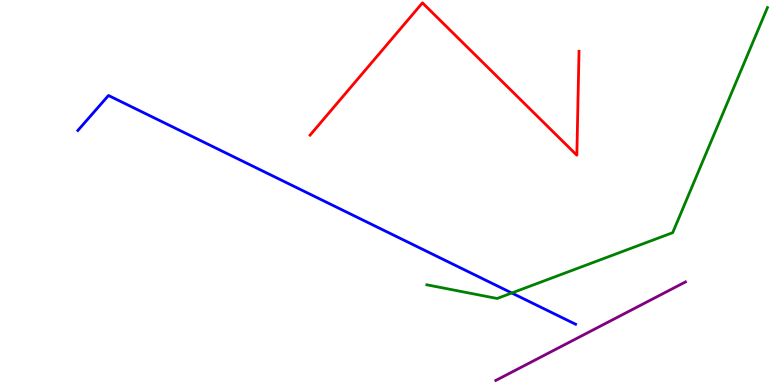[{'lines': ['blue', 'red'], 'intersections': []}, {'lines': ['green', 'red'], 'intersections': []}, {'lines': ['purple', 'red'], 'intersections': []}, {'lines': ['blue', 'green'], 'intersections': [{'x': 6.6, 'y': 2.39}]}, {'lines': ['blue', 'purple'], 'intersections': []}, {'lines': ['green', 'purple'], 'intersections': []}]